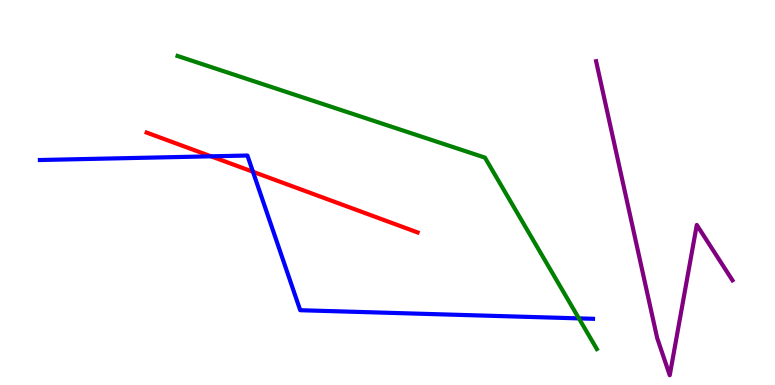[{'lines': ['blue', 'red'], 'intersections': [{'x': 2.72, 'y': 5.94}, {'x': 3.26, 'y': 5.54}]}, {'lines': ['green', 'red'], 'intersections': []}, {'lines': ['purple', 'red'], 'intersections': []}, {'lines': ['blue', 'green'], 'intersections': [{'x': 7.47, 'y': 1.73}]}, {'lines': ['blue', 'purple'], 'intersections': []}, {'lines': ['green', 'purple'], 'intersections': []}]